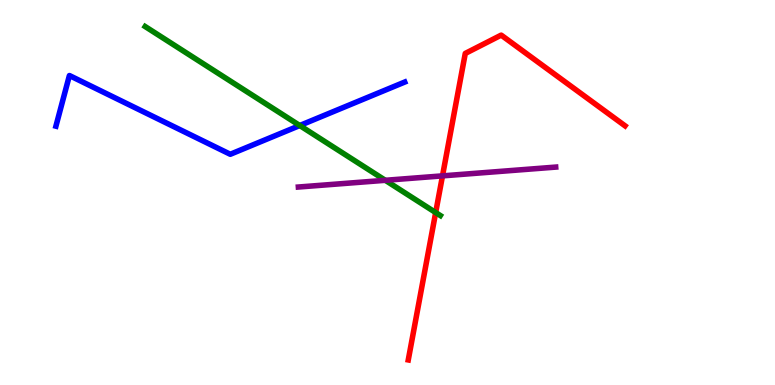[{'lines': ['blue', 'red'], 'intersections': []}, {'lines': ['green', 'red'], 'intersections': [{'x': 5.62, 'y': 4.48}]}, {'lines': ['purple', 'red'], 'intersections': [{'x': 5.71, 'y': 5.43}]}, {'lines': ['blue', 'green'], 'intersections': [{'x': 3.87, 'y': 6.74}]}, {'lines': ['blue', 'purple'], 'intersections': []}, {'lines': ['green', 'purple'], 'intersections': [{'x': 4.97, 'y': 5.32}]}]